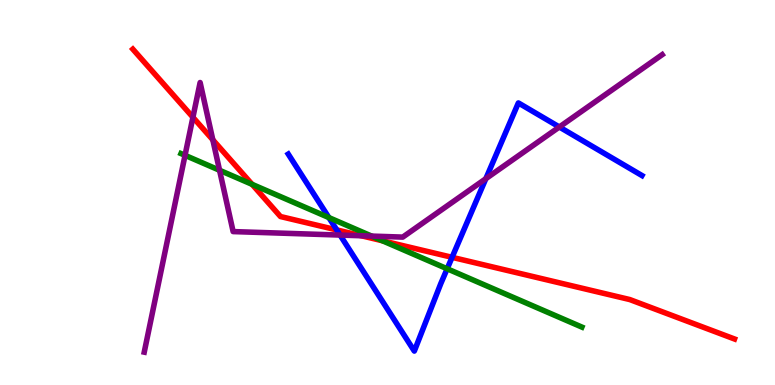[{'lines': ['blue', 'red'], 'intersections': [{'x': 4.35, 'y': 4.03}, {'x': 5.83, 'y': 3.32}]}, {'lines': ['green', 'red'], 'intersections': [{'x': 3.25, 'y': 5.21}, {'x': 4.94, 'y': 3.75}]}, {'lines': ['purple', 'red'], 'intersections': [{'x': 2.49, 'y': 6.95}, {'x': 2.75, 'y': 6.37}, {'x': 4.66, 'y': 3.88}]}, {'lines': ['blue', 'green'], 'intersections': [{'x': 4.24, 'y': 4.35}, {'x': 5.77, 'y': 3.02}]}, {'lines': ['blue', 'purple'], 'intersections': [{'x': 4.39, 'y': 3.89}, {'x': 6.27, 'y': 5.36}, {'x': 7.22, 'y': 6.7}]}, {'lines': ['green', 'purple'], 'intersections': [{'x': 2.39, 'y': 5.97}, {'x': 2.83, 'y': 5.58}, {'x': 4.8, 'y': 3.87}]}]